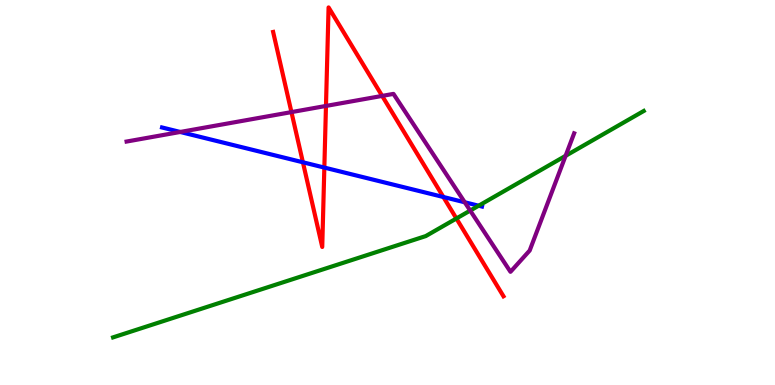[{'lines': ['blue', 'red'], 'intersections': [{'x': 3.91, 'y': 5.78}, {'x': 4.19, 'y': 5.65}, {'x': 5.72, 'y': 4.88}]}, {'lines': ['green', 'red'], 'intersections': [{'x': 5.89, 'y': 4.32}]}, {'lines': ['purple', 'red'], 'intersections': [{'x': 3.76, 'y': 7.09}, {'x': 4.21, 'y': 7.25}, {'x': 4.93, 'y': 7.51}]}, {'lines': ['blue', 'green'], 'intersections': [{'x': 6.18, 'y': 4.66}]}, {'lines': ['blue', 'purple'], 'intersections': [{'x': 2.33, 'y': 6.57}, {'x': 6.0, 'y': 4.75}]}, {'lines': ['green', 'purple'], 'intersections': [{'x': 6.07, 'y': 4.53}, {'x': 7.3, 'y': 5.95}]}]